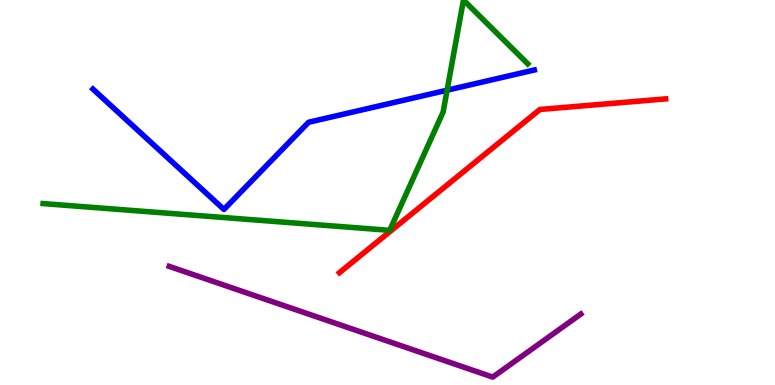[{'lines': ['blue', 'red'], 'intersections': []}, {'lines': ['green', 'red'], 'intersections': []}, {'lines': ['purple', 'red'], 'intersections': []}, {'lines': ['blue', 'green'], 'intersections': [{'x': 5.77, 'y': 7.66}]}, {'lines': ['blue', 'purple'], 'intersections': []}, {'lines': ['green', 'purple'], 'intersections': []}]